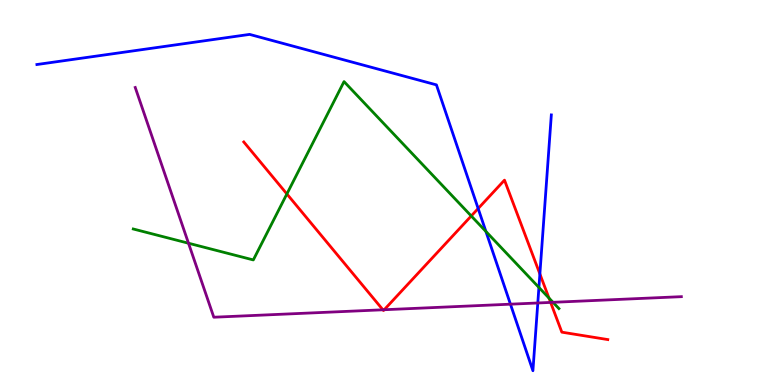[{'lines': ['blue', 'red'], 'intersections': [{'x': 6.17, 'y': 4.58}, {'x': 6.97, 'y': 2.88}]}, {'lines': ['green', 'red'], 'intersections': [{'x': 3.7, 'y': 4.96}, {'x': 6.08, 'y': 4.39}, {'x': 7.08, 'y': 2.26}]}, {'lines': ['purple', 'red'], 'intersections': [{'x': 4.94, 'y': 1.95}, {'x': 4.96, 'y': 1.96}, {'x': 7.1, 'y': 2.15}]}, {'lines': ['blue', 'green'], 'intersections': [{'x': 6.27, 'y': 3.99}, {'x': 6.95, 'y': 2.53}]}, {'lines': ['blue', 'purple'], 'intersections': [{'x': 6.59, 'y': 2.1}, {'x': 6.94, 'y': 2.13}]}, {'lines': ['green', 'purple'], 'intersections': [{'x': 2.43, 'y': 3.68}, {'x': 7.14, 'y': 2.15}]}]